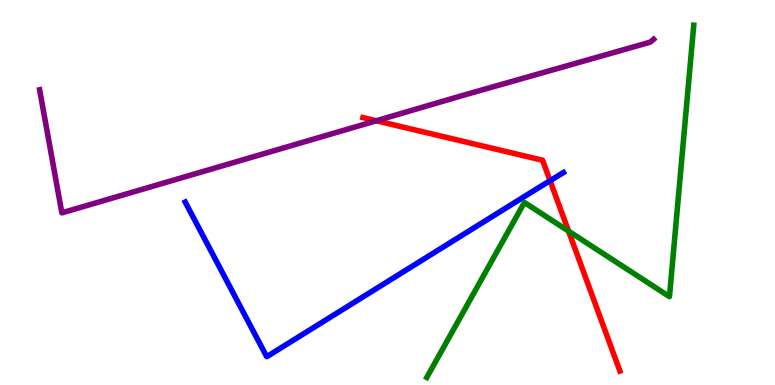[{'lines': ['blue', 'red'], 'intersections': [{'x': 7.1, 'y': 5.31}]}, {'lines': ['green', 'red'], 'intersections': [{'x': 7.34, 'y': 4.0}]}, {'lines': ['purple', 'red'], 'intersections': [{'x': 4.86, 'y': 6.86}]}, {'lines': ['blue', 'green'], 'intersections': []}, {'lines': ['blue', 'purple'], 'intersections': []}, {'lines': ['green', 'purple'], 'intersections': []}]